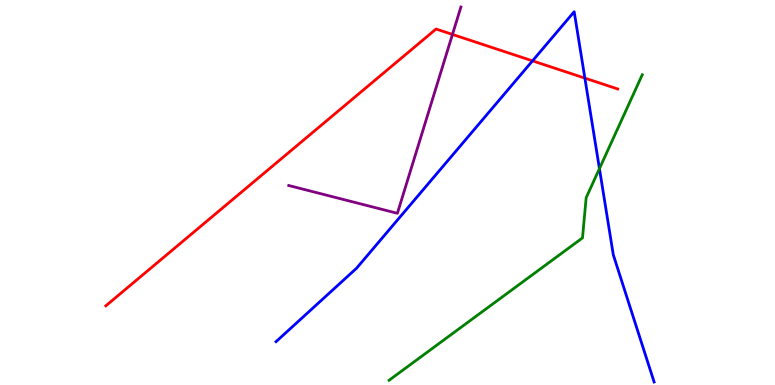[{'lines': ['blue', 'red'], 'intersections': [{'x': 6.87, 'y': 8.42}, {'x': 7.55, 'y': 7.97}]}, {'lines': ['green', 'red'], 'intersections': []}, {'lines': ['purple', 'red'], 'intersections': [{'x': 5.84, 'y': 9.11}]}, {'lines': ['blue', 'green'], 'intersections': [{'x': 7.73, 'y': 5.62}]}, {'lines': ['blue', 'purple'], 'intersections': []}, {'lines': ['green', 'purple'], 'intersections': []}]